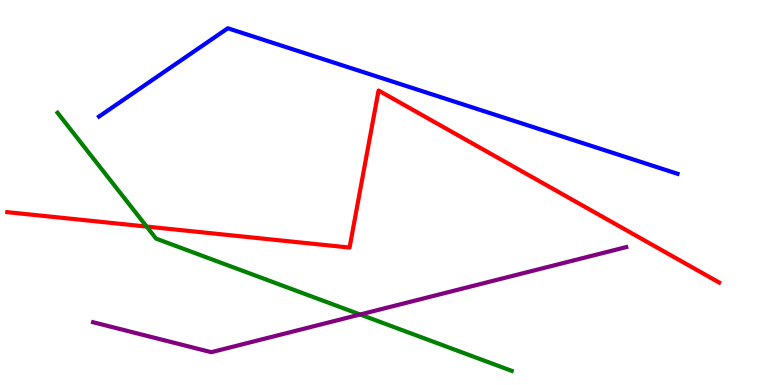[{'lines': ['blue', 'red'], 'intersections': []}, {'lines': ['green', 'red'], 'intersections': [{'x': 1.89, 'y': 4.11}]}, {'lines': ['purple', 'red'], 'intersections': []}, {'lines': ['blue', 'green'], 'intersections': []}, {'lines': ['blue', 'purple'], 'intersections': []}, {'lines': ['green', 'purple'], 'intersections': [{'x': 4.65, 'y': 1.83}]}]